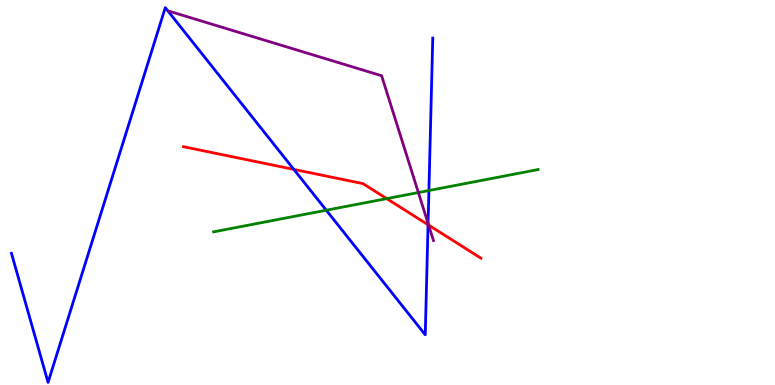[{'lines': ['blue', 'red'], 'intersections': [{'x': 3.79, 'y': 5.6}, {'x': 5.52, 'y': 4.16}]}, {'lines': ['green', 'red'], 'intersections': [{'x': 4.99, 'y': 4.84}]}, {'lines': ['purple', 'red'], 'intersections': [{'x': 5.53, 'y': 4.15}]}, {'lines': ['blue', 'green'], 'intersections': [{'x': 4.21, 'y': 4.54}, {'x': 5.53, 'y': 5.05}]}, {'lines': ['blue', 'purple'], 'intersections': [{'x': 5.52, 'y': 4.2}]}, {'lines': ['green', 'purple'], 'intersections': [{'x': 5.4, 'y': 5.0}]}]